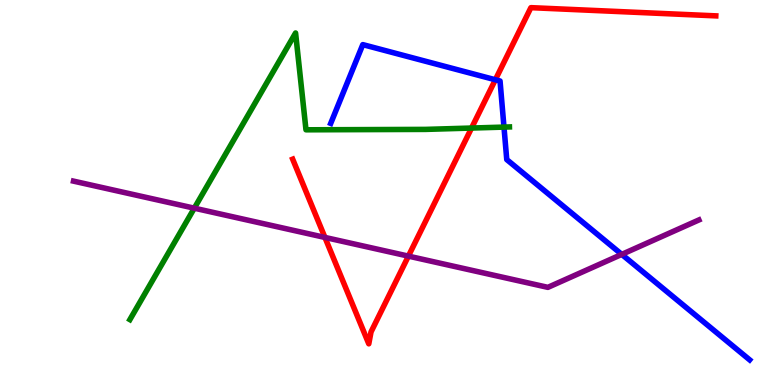[{'lines': ['blue', 'red'], 'intersections': [{'x': 6.39, 'y': 7.93}]}, {'lines': ['green', 'red'], 'intersections': [{'x': 6.08, 'y': 6.67}]}, {'lines': ['purple', 'red'], 'intersections': [{'x': 4.19, 'y': 3.83}, {'x': 5.27, 'y': 3.35}]}, {'lines': ['blue', 'green'], 'intersections': [{'x': 6.5, 'y': 6.7}]}, {'lines': ['blue', 'purple'], 'intersections': [{'x': 8.02, 'y': 3.39}]}, {'lines': ['green', 'purple'], 'intersections': [{'x': 2.51, 'y': 4.59}]}]